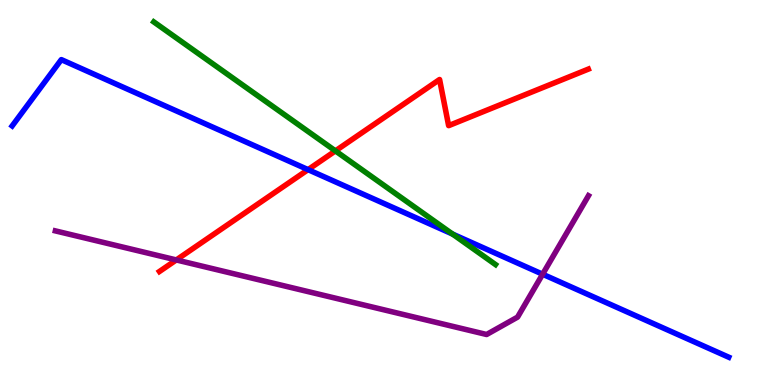[{'lines': ['blue', 'red'], 'intersections': [{'x': 3.98, 'y': 5.59}]}, {'lines': ['green', 'red'], 'intersections': [{'x': 4.33, 'y': 6.08}]}, {'lines': ['purple', 'red'], 'intersections': [{'x': 2.27, 'y': 3.25}]}, {'lines': ['blue', 'green'], 'intersections': [{'x': 5.84, 'y': 3.92}]}, {'lines': ['blue', 'purple'], 'intersections': [{'x': 7.0, 'y': 2.88}]}, {'lines': ['green', 'purple'], 'intersections': []}]